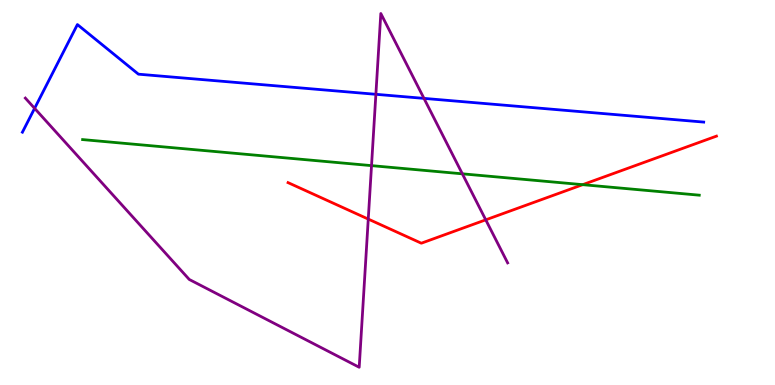[{'lines': ['blue', 'red'], 'intersections': []}, {'lines': ['green', 'red'], 'intersections': [{'x': 7.52, 'y': 5.2}]}, {'lines': ['purple', 'red'], 'intersections': [{'x': 4.75, 'y': 4.31}, {'x': 6.27, 'y': 4.29}]}, {'lines': ['blue', 'green'], 'intersections': []}, {'lines': ['blue', 'purple'], 'intersections': [{'x': 0.446, 'y': 7.19}, {'x': 4.85, 'y': 7.55}, {'x': 5.47, 'y': 7.44}]}, {'lines': ['green', 'purple'], 'intersections': [{'x': 4.79, 'y': 5.7}, {'x': 5.97, 'y': 5.49}]}]